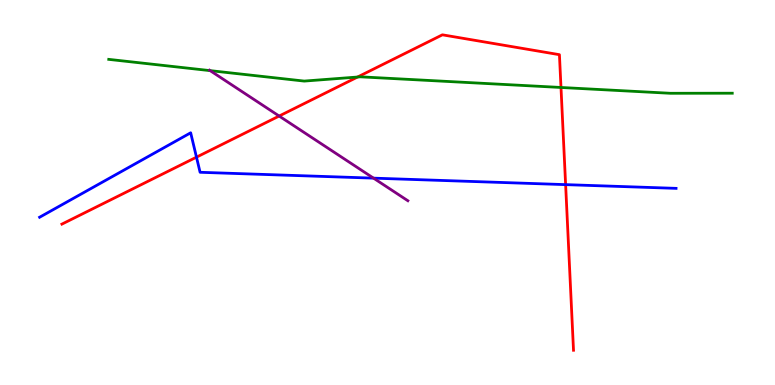[{'lines': ['blue', 'red'], 'intersections': [{'x': 2.54, 'y': 5.92}, {'x': 7.3, 'y': 5.2}]}, {'lines': ['green', 'red'], 'intersections': [{'x': 4.61, 'y': 8.0}, {'x': 7.24, 'y': 7.73}]}, {'lines': ['purple', 'red'], 'intersections': [{'x': 3.6, 'y': 6.99}]}, {'lines': ['blue', 'green'], 'intersections': []}, {'lines': ['blue', 'purple'], 'intersections': [{'x': 4.82, 'y': 5.37}]}, {'lines': ['green', 'purple'], 'intersections': [{'x': 2.71, 'y': 8.17}]}]